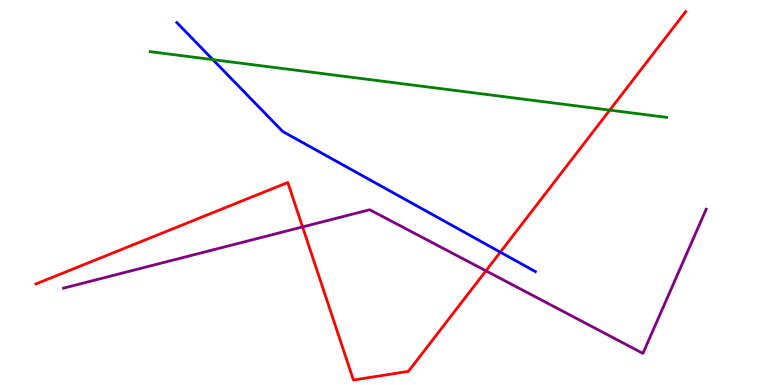[{'lines': ['blue', 'red'], 'intersections': [{'x': 6.46, 'y': 3.45}]}, {'lines': ['green', 'red'], 'intersections': [{'x': 7.87, 'y': 7.14}]}, {'lines': ['purple', 'red'], 'intersections': [{'x': 3.9, 'y': 4.11}, {'x': 6.27, 'y': 2.97}]}, {'lines': ['blue', 'green'], 'intersections': [{'x': 2.75, 'y': 8.45}]}, {'lines': ['blue', 'purple'], 'intersections': []}, {'lines': ['green', 'purple'], 'intersections': []}]